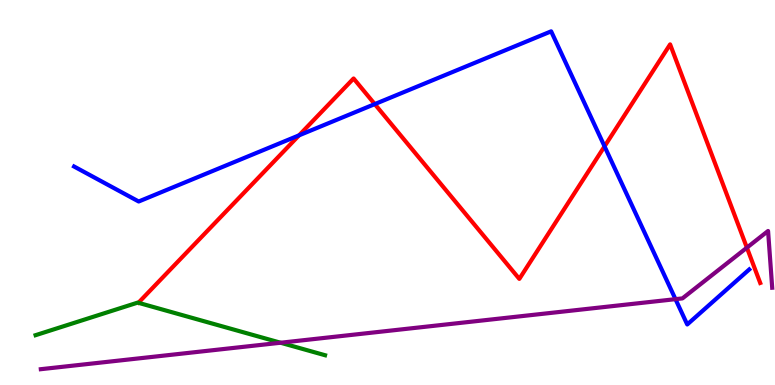[{'lines': ['blue', 'red'], 'intersections': [{'x': 3.86, 'y': 6.48}, {'x': 4.84, 'y': 7.3}, {'x': 7.8, 'y': 6.2}]}, {'lines': ['green', 'red'], 'intersections': []}, {'lines': ['purple', 'red'], 'intersections': [{'x': 9.64, 'y': 3.57}]}, {'lines': ['blue', 'green'], 'intersections': []}, {'lines': ['blue', 'purple'], 'intersections': [{'x': 8.72, 'y': 2.23}]}, {'lines': ['green', 'purple'], 'intersections': [{'x': 3.62, 'y': 1.1}]}]